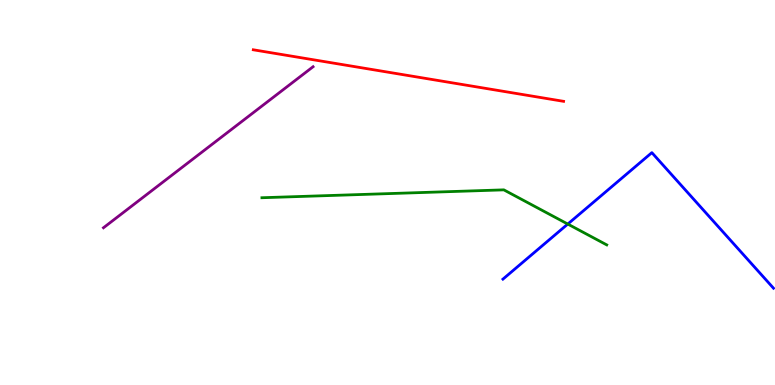[{'lines': ['blue', 'red'], 'intersections': []}, {'lines': ['green', 'red'], 'intersections': []}, {'lines': ['purple', 'red'], 'intersections': []}, {'lines': ['blue', 'green'], 'intersections': [{'x': 7.33, 'y': 4.18}]}, {'lines': ['blue', 'purple'], 'intersections': []}, {'lines': ['green', 'purple'], 'intersections': []}]